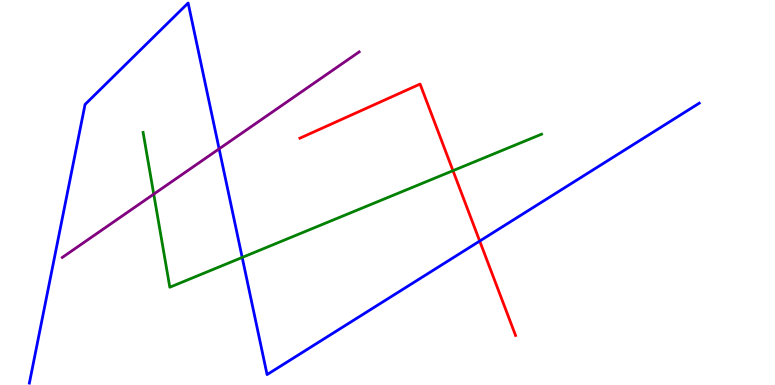[{'lines': ['blue', 'red'], 'intersections': [{'x': 6.19, 'y': 3.74}]}, {'lines': ['green', 'red'], 'intersections': [{'x': 5.84, 'y': 5.57}]}, {'lines': ['purple', 'red'], 'intersections': []}, {'lines': ['blue', 'green'], 'intersections': [{'x': 3.13, 'y': 3.31}]}, {'lines': ['blue', 'purple'], 'intersections': [{'x': 2.83, 'y': 6.13}]}, {'lines': ['green', 'purple'], 'intersections': [{'x': 1.98, 'y': 4.96}]}]